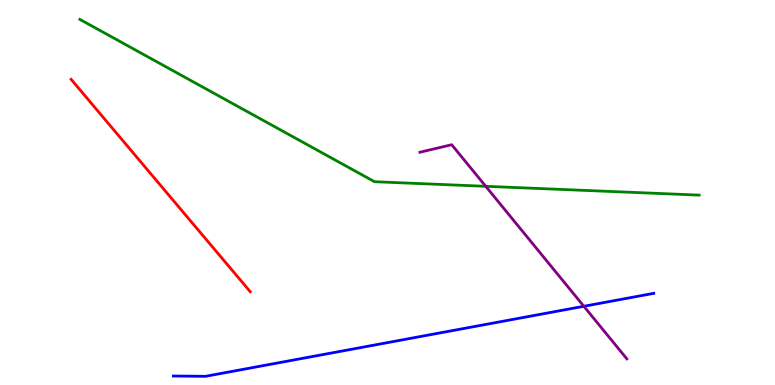[{'lines': ['blue', 'red'], 'intersections': []}, {'lines': ['green', 'red'], 'intersections': []}, {'lines': ['purple', 'red'], 'intersections': []}, {'lines': ['blue', 'green'], 'intersections': []}, {'lines': ['blue', 'purple'], 'intersections': [{'x': 7.53, 'y': 2.04}]}, {'lines': ['green', 'purple'], 'intersections': [{'x': 6.27, 'y': 5.16}]}]